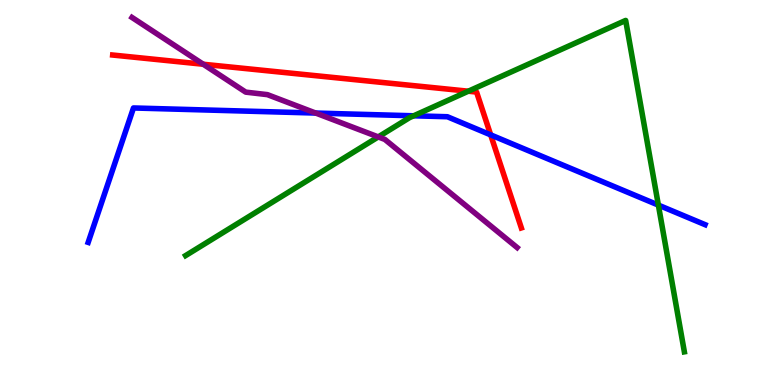[{'lines': ['blue', 'red'], 'intersections': [{'x': 6.33, 'y': 6.5}]}, {'lines': ['green', 'red'], 'intersections': [{'x': 6.04, 'y': 7.63}]}, {'lines': ['purple', 'red'], 'intersections': [{'x': 2.62, 'y': 8.33}]}, {'lines': ['blue', 'green'], 'intersections': [{'x': 5.34, 'y': 6.99}, {'x': 8.5, 'y': 4.67}]}, {'lines': ['blue', 'purple'], 'intersections': [{'x': 4.07, 'y': 7.06}]}, {'lines': ['green', 'purple'], 'intersections': [{'x': 4.88, 'y': 6.44}]}]